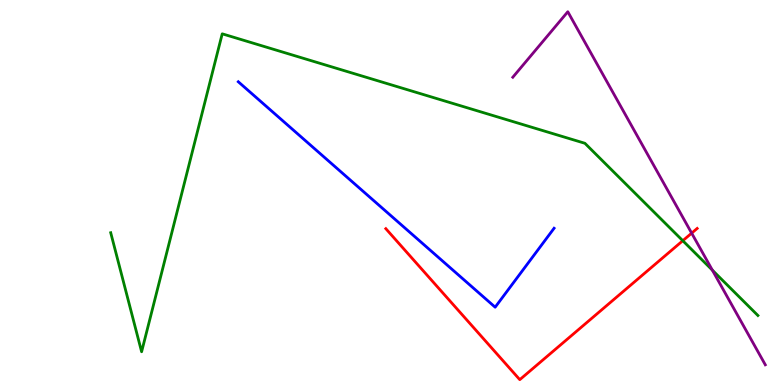[{'lines': ['blue', 'red'], 'intersections': []}, {'lines': ['green', 'red'], 'intersections': [{'x': 8.81, 'y': 3.75}]}, {'lines': ['purple', 'red'], 'intersections': [{'x': 8.92, 'y': 3.94}]}, {'lines': ['blue', 'green'], 'intersections': []}, {'lines': ['blue', 'purple'], 'intersections': []}, {'lines': ['green', 'purple'], 'intersections': [{'x': 9.19, 'y': 2.98}]}]